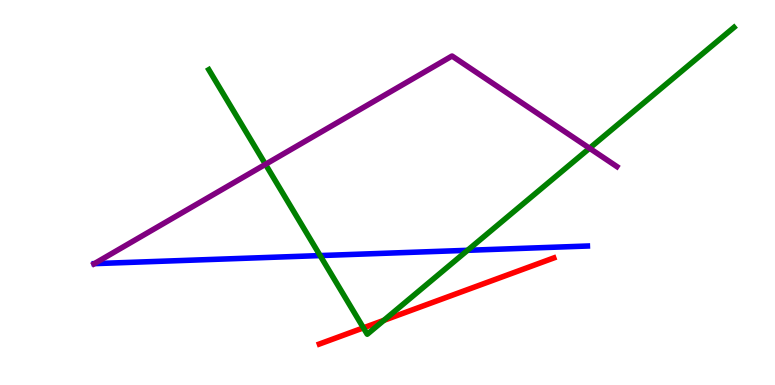[{'lines': ['blue', 'red'], 'intersections': []}, {'lines': ['green', 'red'], 'intersections': [{'x': 4.69, 'y': 1.48}, {'x': 4.95, 'y': 1.68}]}, {'lines': ['purple', 'red'], 'intersections': []}, {'lines': ['blue', 'green'], 'intersections': [{'x': 4.13, 'y': 3.36}, {'x': 6.03, 'y': 3.5}]}, {'lines': ['blue', 'purple'], 'intersections': [{'x': 1.22, 'y': 3.15}]}, {'lines': ['green', 'purple'], 'intersections': [{'x': 3.43, 'y': 5.73}, {'x': 7.61, 'y': 6.15}]}]